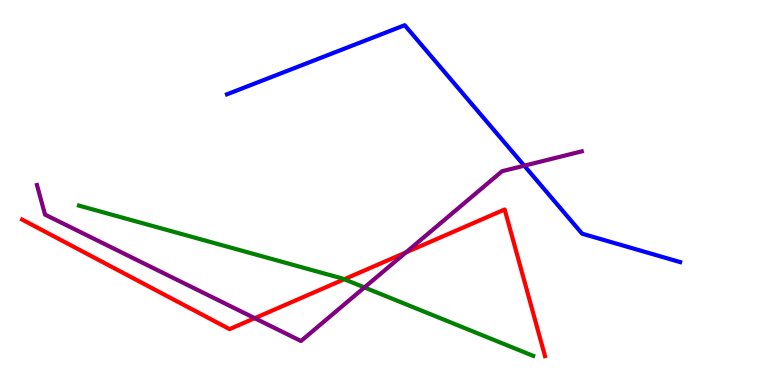[{'lines': ['blue', 'red'], 'intersections': []}, {'lines': ['green', 'red'], 'intersections': [{'x': 4.44, 'y': 2.75}]}, {'lines': ['purple', 'red'], 'intersections': [{'x': 3.29, 'y': 1.74}, {'x': 5.24, 'y': 3.44}]}, {'lines': ['blue', 'green'], 'intersections': []}, {'lines': ['blue', 'purple'], 'intersections': [{'x': 6.76, 'y': 5.7}]}, {'lines': ['green', 'purple'], 'intersections': [{'x': 4.7, 'y': 2.53}]}]